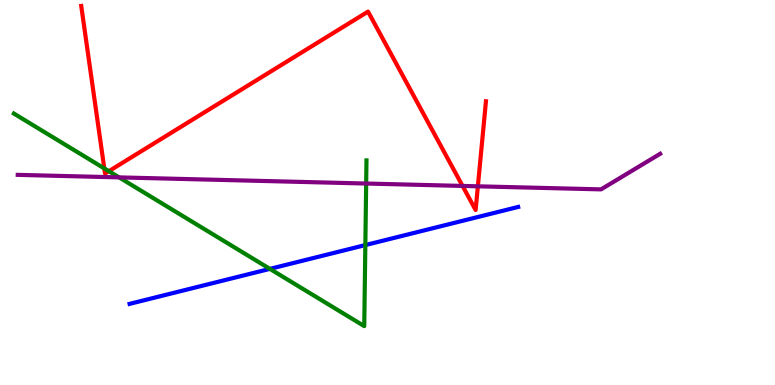[{'lines': ['blue', 'red'], 'intersections': []}, {'lines': ['green', 'red'], 'intersections': [{'x': 1.35, 'y': 5.63}, {'x': 1.4, 'y': 5.55}]}, {'lines': ['purple', 'red'], 'intersections': [{'x': 5.97, 'y': 5.17}, {'x': 6.17, 'y': 5.16}]}, {'lines': ['blue', 'green'], 'intersections': [{'x': 3.48, 'y': 3.02}, {'x': 4.71, 'y': 3.63}]}, {'lines': ['blue', 'purple'], 'intersections': []}, {'lines': ['green', 'purple'], 'intersections': [{'x': 1.54, 'y': 5.39}, {'x': 4.72, 'y': 5.23}]}]